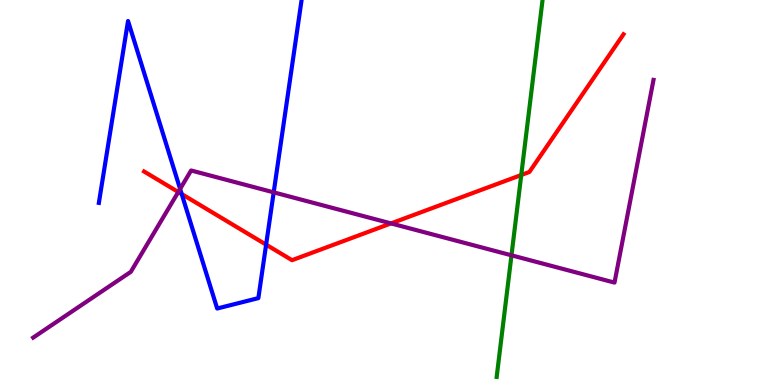[{'lines': ['blue', 'red'], 'intersections': [{'x': 2.34, 'y': 4.96}, {'x': 3.43, 'y': 3.65}]}, {'lines': ['green', 'red'], 'intersections': [{'x': 6.73, 'y': 5.45}]}, {'lines': ['purple', 'red'], 'intersections': [{'x': 2.3, 'y': 5.01}, {'x': 5.05, 'y': 4.2}]}, {'lines': ['blue', 'green'], 'intersections': []}, {'lines': ['blue', 'purple'], 'intersections': [{'x': 2.32, 'y': 5.09}, {'x': 3.53, 'y': 5.0}]}, {'lines': ['green', 'purple'], 'intersections': [{'x': 6.6, 'y': 3.37}]}]